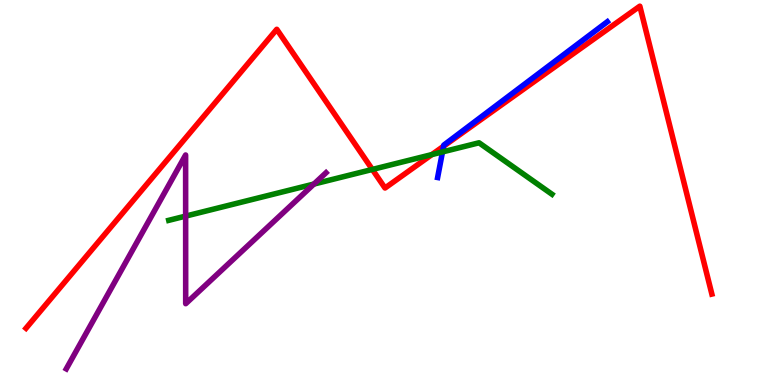[{'lines': ['blue', 'red'], 'intersections': [{'x': 5.72, 'y': 6.2}]}, {'lines': ['green', 'red'], 'intersections': [{'x': 4.8, 'y': 5.6}, {'x': 5.57, 'y': 5.99}]}, {'lines': ['purple', 'red'], 'intersections': []}, {'lines': ['blue', 'green'], 'intersections': [{'x': 5.71, 'y': 6.05}]}, {'lines': ['blue', 'purple'], 'intersections': []}, {'lines': ['green', 'purple'], 'intersections': [{'x': 2.4, 'y': 4.39}, {'x': 4.05, 'y': 5.22}]}]